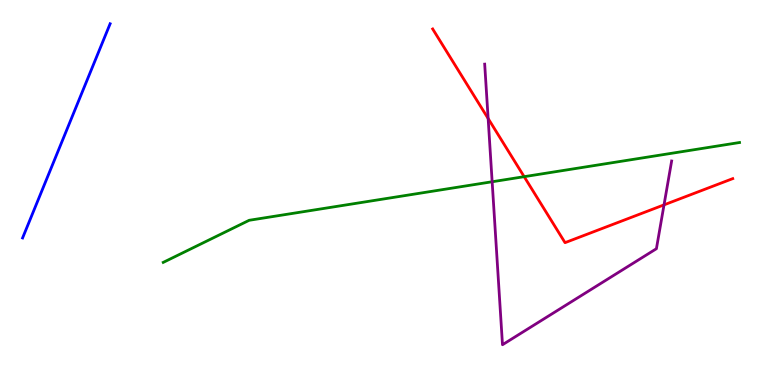[{'lines': ['blue', 'red'], 'intersections': []}, {'lines': ['green', 'red'], 'intersections': [{'x': 6.76, 'y': 5.41}]}, {'lines': ['purple', 'red'], 'intersections': [{'x': 6.3, 'y': 6.92}, {'x': 8.57, 'y': 4.68}]}, {'lines': ['blue', 'green'], 'intersections': []}, {'lines': ['blue', 'purple'], 'intersections': []}, {'lines': ['green', 'purple'], 'intersections': [{'x': 6.35, 'y': 5.28}]}]